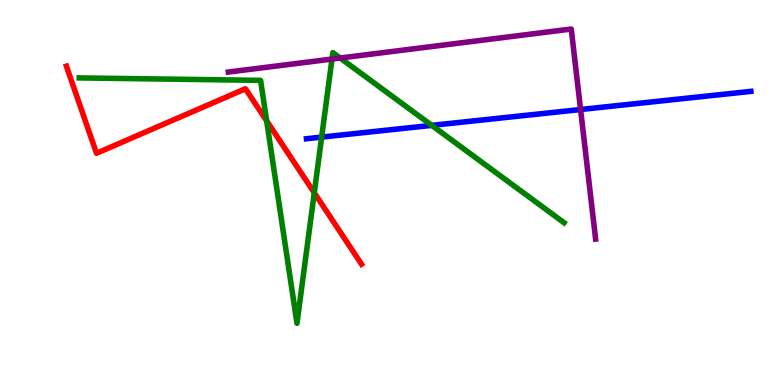[{'lines': ['blue', 'red'], 'intersections': []}, {'lines': ['green', 'red'], 'intersections': [{'x': 3.44, 'y': 6.86}, {'x': 4.06, 'y': 4.99}]}, {'lines': ['purple', 'red'], 'intersections': []}, {'lines': ['blue', 'green'], 'intersections': [{'x': 4.15, 'y': 6.44}, {'x': 5.57, 'y': 6.74}]}, {'lines': ['blue', 'purple'], 'intersections': [{'x': 7.49, 'y': 7.16}]}, {'lines': ['green', 'purple'], 'intersections': [{'x': 4.28, 'y': 8.47}, {'x': 4.39, 'y': 8.49}]}]